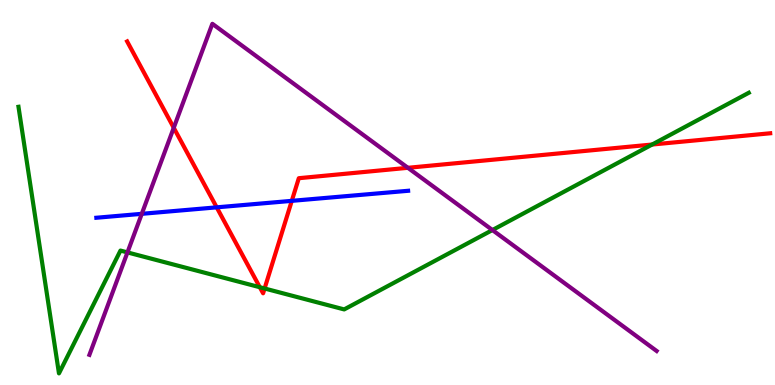[{'lines': ['blue', 'red'], 'intersections': [{'x': 2.8, 'y': 4.61}, {'x': 3.76, 'y': 4.78}]}, {'lines': ['green', 'red'], 'intersections': [{'x': 3.35, 'y': 2.54}, {'x': 3.41, 'y': 2.51}, {'x': 8.41, 'y': 6.25}]}, {'lines': ['purple', 'red'], 'intersections': [{'x': 2.24, 'y': 6.68}, {'x': 5.26, 'y': 5.64}]}, {'lines': ['blue', 'green'], 'intersections': []}, {'lines': ['blue', 'purple'], 'intersections': [{'x': 1.83, 'y': 4.45}]}, {'lines': ['green', 'purple'], 'intersections': [{'x': 1.64, 'y': 3.44}, {'x': 6.35, 'y': 4.02}]}]